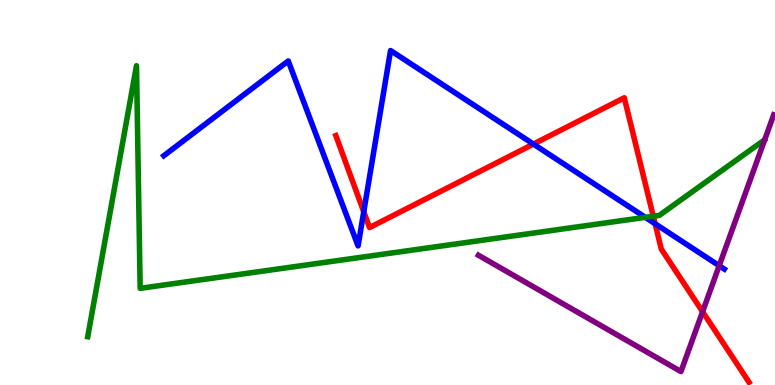[{'lines': ['blue', 'red'], 'intersections': [{'x': 4.69, 'y': 4.5}, {'x': 6.88, 'y': 6.26}, {'x': 8.45, 'y': 4.19}]}, {'lines': ['green', 'red'], 'intersections': [{'x': 8.43, 'y': 4.38}]}, {'lines': ['purple', 'red'], 'intersections': [{'x': 9.07, 'y': 1.9}]}, {'lines': ['blue', 'green'], 'intersections': [{'x': 8.33, 'y': 4.35}]}, {'lines': ['blue', 'purple'], 'intersections': [{'x': 9.28, 'y': 3.1}]}, {'lines': ['green', 'purple'], 'intersections': []}]